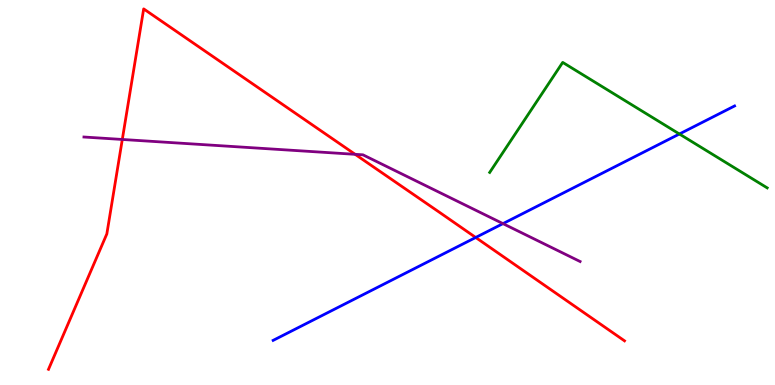[{'lines': ['blue', 'red'], 'intersections': [{'x': 6.14, 'y': 3.83}]}, {'lines': ['green', 'red'], 'intersections': []}, {'lines': ['purple', 'red'], 'intersections': [{'x': 1.58, 'y': 6.38}, {'x': 4.58, 'y': 5.99}]}, {'lines': ['blue', 'green'], 'intersections': [{'x': 8.77, 'y': 6.52}]}, {'lines': ['blue', 'purple'], 'intersections': [{'x': 6.49, 'y': 4.19}]}, {'lines': ['green', 'purple'], 'intersections': []}]